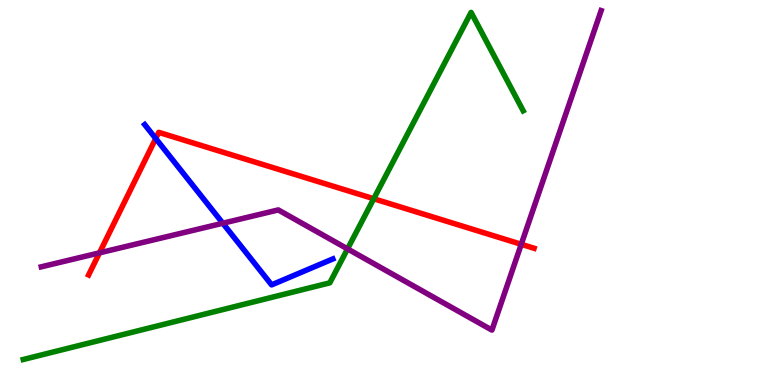[{'lines': ['blue', 'red'], 'intersections': [{'x': 2.01, 'y': 6.4}]}, {'lines': ['green', 'red'], 'intersections': [{'x': 4.82, 'y': 4.84}]}, {'lines': ['purple', 'red'], 'intersections': [{'x': 1.28, 'y': 3.43}, {'x': 6.73, 'y': 3.65}]}, {'lines': ['blue', 'green'], 'intersections': []}, {'lines': ['blue', 'purple'], 'intersections': [{'x': 2.87, 'y': 4.2}]}, {'lines': ['green', 'purple'], 'intersections': [{'x': 4.48, 'y': 3.54}]}]